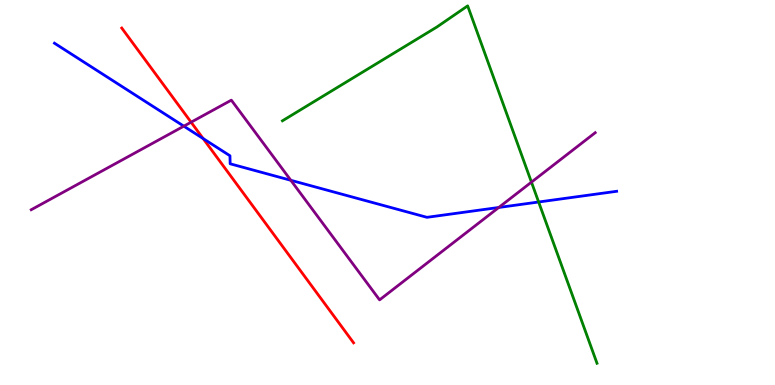[{'lines': ['blue', 'red'], 'intersections': [{'x': 2.62, 'y': 6.4}]}, {'lines': ['green', 'red'], 'intersections': []}, {'lines': ['purple', 'red'], 'intersections': [{'x': 2.47, 'y': 6.83}]}, {'lines': ['blue', 'green'], 'intersections': [{'x': 6.95, 'y': 4.75}]}, {'lines': ['blue', 'purple'], 'intersections': [{'x': 2.37, 'y': 6.72}, {'x': 3.75, 'y': 5.32}, {'x': 6.44, 'y': 4.61}]}, {'lines': ['green', 'purple'], 'intersections': [{'x': 6.86, 'y': 5.27}]}]